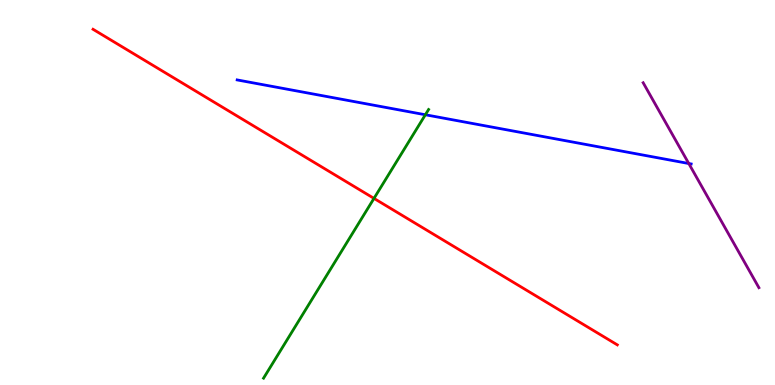[{'lines': ['blue', 'red'], 'intersections': []}, {'lines': ['green', 'red'], 'intersections': [{'x': 4.83, 'y': 4.85}]}, {'lines': ['purple', 'red'], 'intersections': []}, {'lines': ['blue', 'green'], 'intersections': [{'x': 5.49, 'y': 7.02}]}, {'lines': ['blue', 'purple'], 'intersections': [{'x': 8.89, 'y': 5.75}]}, {'lines': ['green', 'purple'], 'intersections': []}]